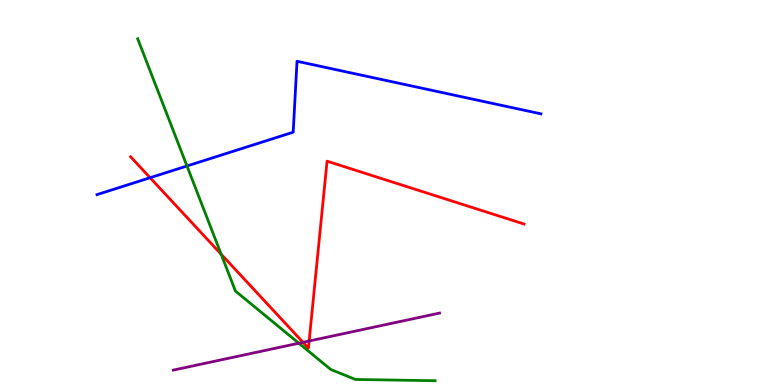[{'lines': ['blue', 'red'], 'intersections': [{'x': 1.94, 'y': 5.38}]}, {'lines': ['green', 'red'], 'intersections': [{'x': 2.85, 'y': 3.4}]}, {'lines': ['purple', 'red'], 'intersections': [{'x': 3.91, 'y': 1.11}, {'x': 3.99, 'y': 1.14}]}, {'lines': ['blue', 'green'], 'intersections': [{'x': 2.41, 'y': 5.69}]}, {'lines': ['blue', 'purple'], 'intersections': []}, {'lines': ['green', 'purple'], 'intersections': [{'x': 3.86, 'y': 1.09}]}]